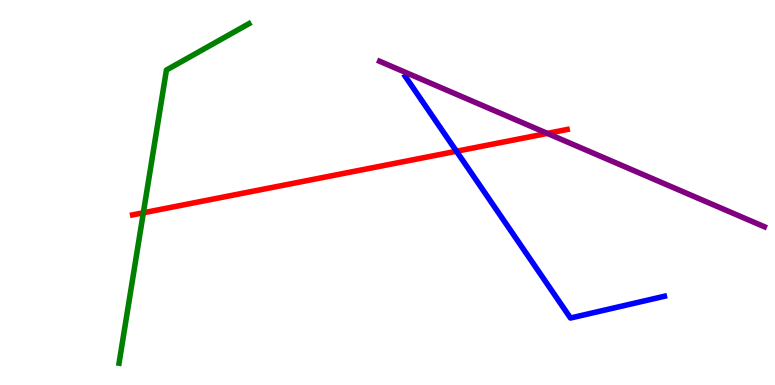[{'lines': ['blue', 'red'], 'intersections': [{'x': 5.89, 'y': 6.07}]}, {'lines': ['green', 'red'], 'intersections': [{'x': 1.85, 'y': 4.47}]}, {'lines': ['purple', 'red'], 'intersections': [{'x': 7.06, 'y': 6.54}]}, {'lines': ['blue', 'green'], 'intersections': []}, {'lines': ['blue', 'purple'], 'intersections': []}, {'lines': ['green', 'purple'], 'intersections': []}]